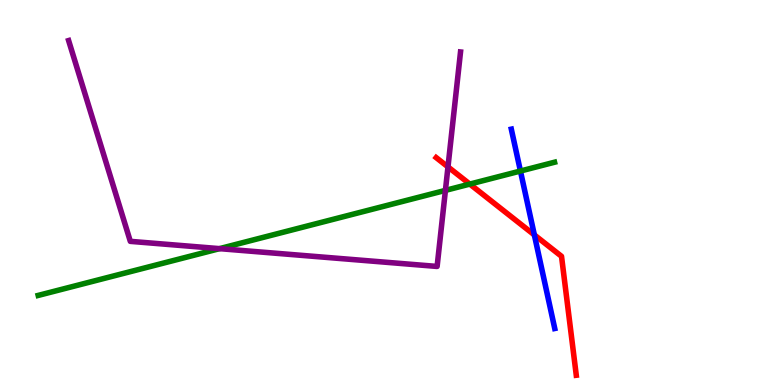[{'lines': ['blue', 'red'], 'intersections': [{'x': 6.89, 'y': 3.9}]}, {'lines': ['green', 'red'], 'intersections': [{'x': 6.06, 'y': 5.22}]}, {'lines': ['purple', 'red'], 'intersections': [{'x': 5.78, 'y': 5.66}]}, {'lines': ['blue', 'green'], 'intersections': [{'x': 6.72, 'y': 5.56}]}, {'lines': ['blue', 'purple'], 'intersections': []}, {'lines': ['green', 'purple'], 'intersections': [{'x': 2.83, 'y': 3.54}, {'x': 5.75, 'y': 5.06}]}]